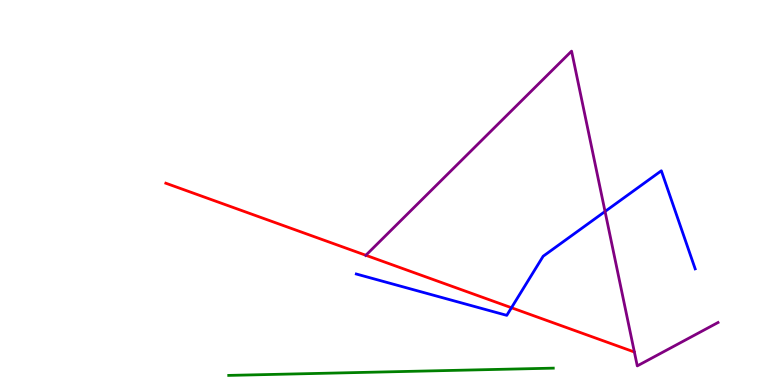[{'lines': ['blue', 'red'], 'intersections': [{'x': 6.6, 'y': 2.01}]}, {'lines': ['green', 'red'], 'intersections': []}, {'lines': ['purple', 'red'], 'intersections': [{'x': 4.72, 'y': 3.37}]}, {'lines': ['blue', 'green'], 'intersections': []}, {'lines': ['blue', 'purple'], 'intersections': [{'x': 7.81, 'y': 4.51}]}, {'lines': ['green', 'purple'], 'intersections': []}]